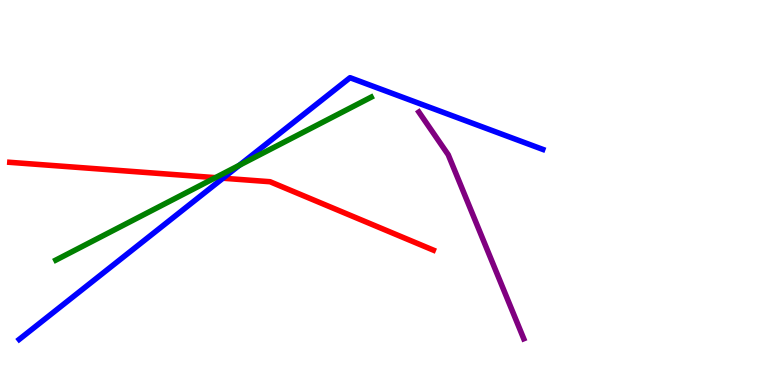[{'lines': ['blue', 'red'], 'intersections': [{'x': 2.88, 'y': 5.37}]}, {'lines': ['green', 'red'], 'intersections': [{'x': 2.78, 'y': 5.39}]}, {'lines': ['purple', 'red'], 'intersections': []}, {'lines': ['blue', 'green'], 'intersections': [{'x': 3.09, 'y': 5.71}]}, {'lines': ['blue', 'purple'], 'intersections': []}, {'lines': ['green', 'purple'], 'intersections': []}]